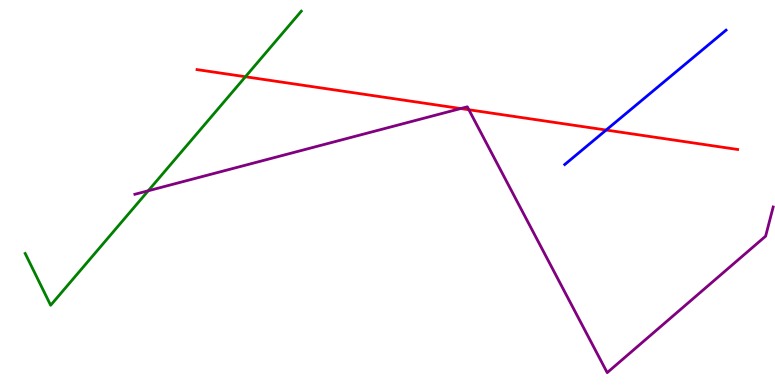[{'lines': ['blue', 'red'], 'intersections': [{'x': 7.82, 'y': 6.62}]}, {'lines': ['green', 'red'], 'intersections': [{'x': 3.17, 'y': 8.01}]}, {'lines': ['purple', 'red'], 'intersections': [{'x': 5.94, 'y': 7.18}, {'x': 6.05, 'y': 7.15}]}, {'lines': ['blue', 'green'], 'intersections': []}, {'lines': ['blue', 'purple'], 'intersections': []}, {'lines': ['green', 'purple'], 'intersections': [{'x': 1.91, 'y': 5.05}]}]